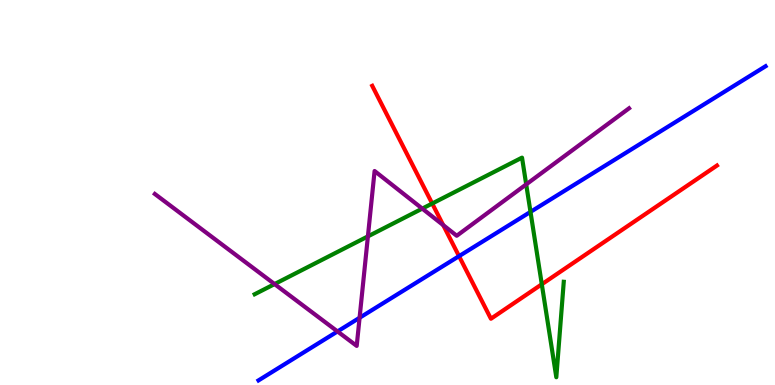[{'lines': ['blue', 'red'], 'intersections': [{'x': 5.92, 'y': 3.35}]}, {'lines': ['green', 'red'], 'intersections': [{'x': 5.58, 'y': 4.71}, {'x': 6.99, 'y': 2.62}]}, {'lines': ['purple', 'red'], 'intersections': [{'x': 5.72, 'y': 4.15}]}, {'lines': ['blue', 'green'], 'intersections': [{'x': 6.85, 'y': 4.5}]}, {'lines': ['blue', 'purple'], 'intersections': [{'x': 4.36, 'y': 1.39}, {'x': 4.64, 'y': 1.75}]}, {'lines': ['green', 'purple'], 'intersections': [{'x': 3.54, 'y': 2.62}, {'x': 4.75, 'y': 3.86}, {'x': 5.45, 'y': 4.58}, {'x': 6.79, 'y': 5.21}]}]